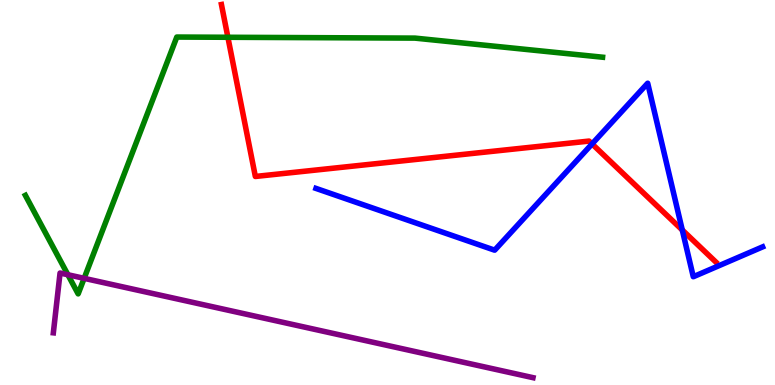[{'lines': ['blue', 'red'], 'intersections': [{'x': 7.64, 'y': 6.26}, {'x': 8.8, 'y': 4.03}]}, {'lines': ['green', 'red'], 'intersections': [{'x': 2.94, 'y': 9.03}]}, {'lines': ['purple', 'red'], 'intersections': []}, {'lines': ['blue', 'green'], 'intersections': []}, {'lines': ['blue', 'purple'], 'intersections': []}, {'lines': ['green', 'purple'], 'intersections': [{'x': 0.876, 'y': 2.86}, {'x': 1.09, 'y': 2.77}]}]